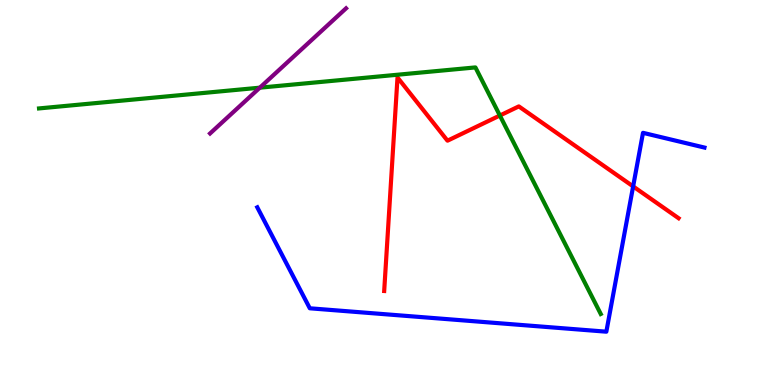[{'lines': ['blue', 'red'], 'intersections': [{'x': 8.17, 'y': 5.16}]}, {'lines': ['green', 'red'], 'intersections': [{'x': 6.45, 'y': 7.0}]}, {'lines': ['purple', 'red'], 'intersections': []}, {'lines': ['blue', 'green'], 'intersections': []}, {'lines': ['blue', 'purple'], 'intersections': []}, {'lines': ['green', 'purple'], 'intersections': [{'x': 3.35, 'y': 7.72}]}]